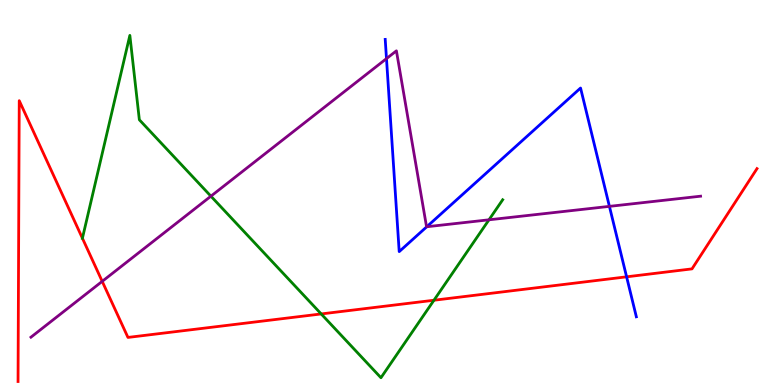[{'lines': ['blue', 'red'], 'intersections': [{'x': 8.09, 'y': 2.81}]}, {'lines': ['green', 'red'], 'intersections': [{'x': 1.06, 'y': 3.81}, {'x': 4.14, 'y': 1.85}, {'x': 5.6, 'y': 2.2}]}, {'lines': ['purple', 'red'], 'intersections': [{'x': 1.32, 'y': 2.69}]}, {'lines': ['blue', 'green'], 'intersections': []}, {'lines': ['blue', 'purple'], 'intersections': [{'x': 4.99, 'y': 8.48}, {'x': 5.51, 'y': 4.11}, {'x': 7.86, 'y': 4.64}]}, {'lines': ['green', 'purple'], 'intersections': [{'x': 2.72, 'y': 4.9}, {'x': 6.31, 'y': 4.29}]}]